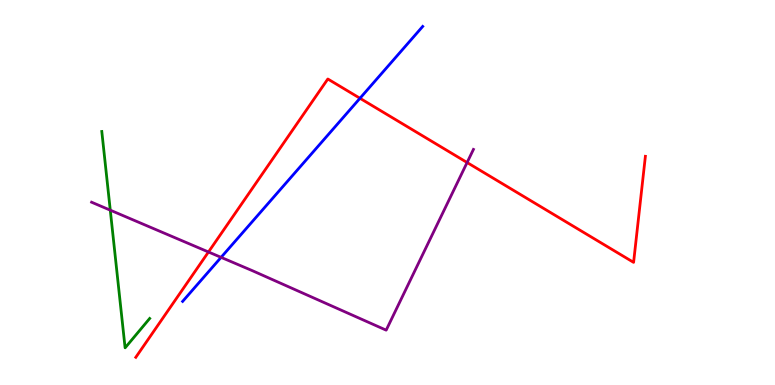[{'lines': ['blue', 'red'], 'intersections': [{'x': 4.64, 'y': 7.45}]}, {'lines': ['green', 'red'], 'intersections': []}, {'lines': ['purple', 'red'], 'intersections': [{'x': 2.69, 'y': 3.45}, {'x': 6.03, 'y': 5.78}]}, {'lines': ['blue', 'green'], 'intersections': []}, {'lines': ['blue', 'purple'], 'intersections': [{'x': 2.85, 'y': 3.32}]}, {'lines': ['green', 'purple'], 'intersections': [{'x': 1.42, 'y': 4.54}]}]